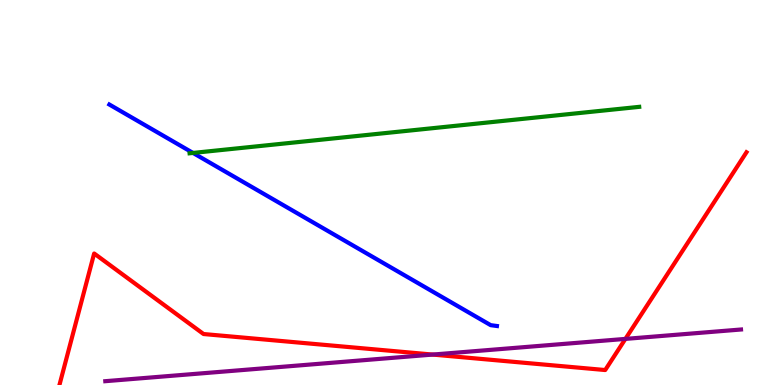[{'lines': ['blue', 'red'], 'intersections': []}, {'lines': ['green', 'red'], 'intersections': []}, {'lines': ['purple', 'red'], 'intersections': [{'x': 5.58, 'y': 0.79}, {'x': 8.07, 'y': 1.2}]}, {'lines': ['blue', 'green'], 'intersections': [{'x': 2.49, 'y': 6.03}]}, {'lines': ['blue', 'purple'], 'intersections': []}, {'lines': ['green', 'purple'], 'intersections': []}]